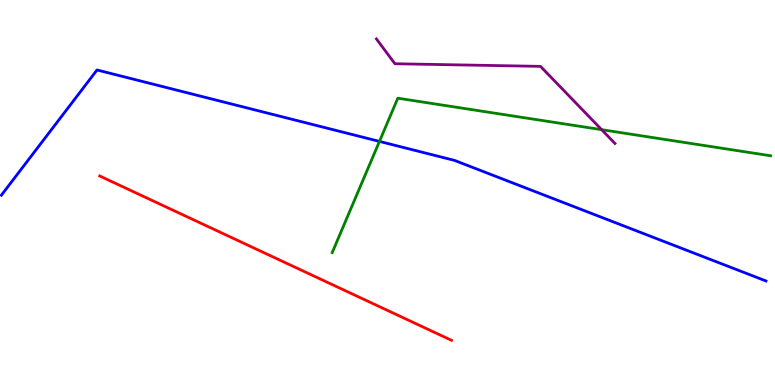[{'lines': ['blue', 'red'], 'intersections': []}, {'lines': ['green', 'red'], 'intersections': []}, {'lines': ['purple', 'red'], 'intersections': []}, {'lines': ['blue', 'green'], 'intersections': [{'x': 4.9, 'y': 6.33}]}, {'lines': ['blue', 'purple'], 'intersections': []}, {'lines': ['green', 'purple'], 'intersections': [{'x': 7.76, 'y': 6.63}]}]